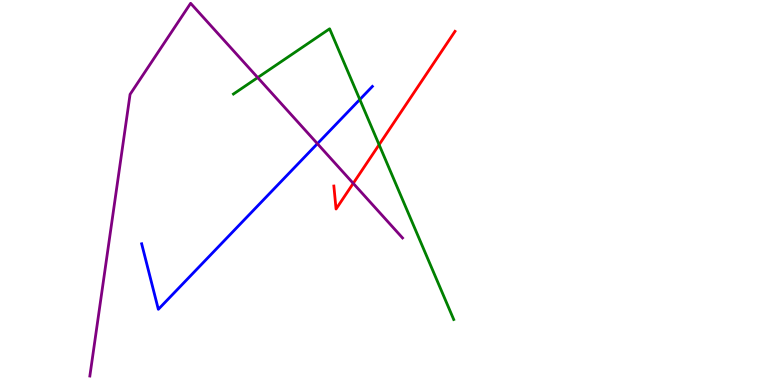[{'lines': ['blue', 'red'], 'intersections': []}, {'lines': ['green', 'red'], 'intersections': [{'x': 4.89, 'y': 6.24}]}, {'lines': ['purple', 'red'], 'intersections': [{'x': 4.56, 'y': 5.24}]}, {'lines': ['blue', 'green'], 'intersections': [{'x': 4.64, 'y': 7.41}]}, {'lines': ['blue', 'purple'], 'intersections': [{'x': 4.1, 'y': 6.27}]}, {'lines': ['green', 'purple'], 'intersections': [{'x': 3.33, 'y': 7.99}]}]